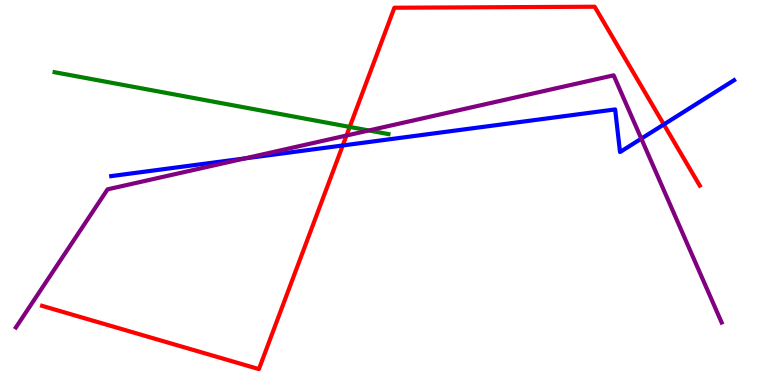[{'lines': ['blue', 'red'], 'intersections': [{'x': 4.42, 'y': 6.22}, {'x': 8.57, 'y': 6.77}]}, {'lines': ['green', 'red'], 'intersections': [{'x': 4.51, 'y': 6.7}]}, {'lines': ['purple', 'red'], 'intersections': [{'x': 4.47, 'y': 6.48}]}, {'lines': ['blue', 'green'], 'intersections': []}, {'lines': ['blue', 'purple'], 'intersections': [{'x': 3.16, 'y': 5.89}, {'x': 8.27, 'y': 6.4}]}, {'lines': ['green', 'purple'], 'intersections': [{'x': 4.76, 'y': 6.61}]}]